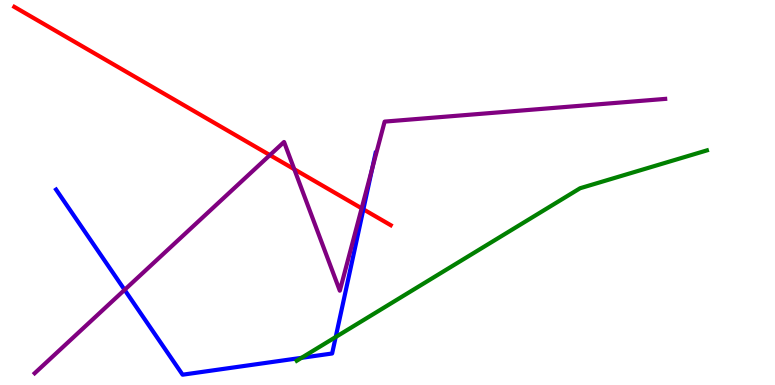[{'lines': ['blue', 'red'], 'intersections': [{'x': 4.69, 'y': 4.56}]}, {'lines': ['green', 'red'], 'intersections': []}, {'lines': ['purple', 'red'], 'intersections': [{'x': 3.48, 'y': 5.97}, {'x': 3.8, 'y': 5.6}, {'x': 4.67, 'y': 4.59}]}, {'lines': ['blue', 'green'], 'intersections': [{'x': 3.89, 'y': 0.706}, {'x': 4.33, 'y': 1.25}]}, {'lines': ['blue', 'purple'], 'intersections': [{'x': 1.61, 'y': 2.47}, {'x': 4.8, 'y': 5.62}]}, {'lines': ['green', 'purple'], 'intersections': []}]